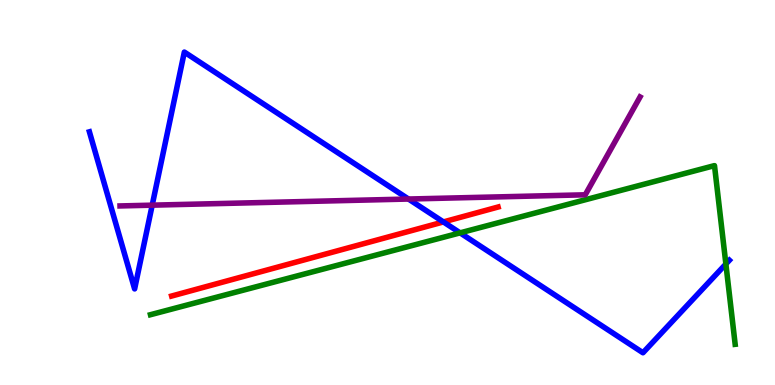[{'lines': ['blue', 'red'], 'intersections': [{'x': 5.72, 'y': 4.24}]}, {'lines': ['green', 'red'], 'intersections': []}, {'lines': ['purple', 'red'], 'intersections': []}, {'lines': ['blue', 'green'], 'intersections': [{'x': 5.94, 'y': 3.95}, {'x': 9.37, 'y': 3.14}]}, {'lines': ['blue', 'purple'], 'intersections': [{'x': 1.96, 'y': 4.67}, {'x': 5.27, 'y': 4.83}]}, {'lines': ['green', 'purple'], 'intersections': []}]